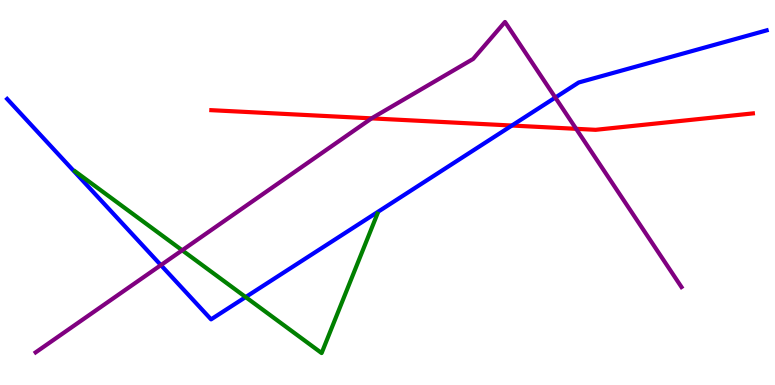[{'lines': ['blue', 'red'], 'intersections': [{'x': 6.6, 'y': 6.74}]}, {'lines': ['green', 'red'], 'intersections': []}, {'lines': ['purple', 'red'], 'intersections': [{'x': 4.79, 'y': 6.93}, {'x': 7.43, 'y': 6.65}]}, {'lines': ['blue', 'green'], 'intersections': [{'x': 3.17, 'y': 2.28}]}, {'lines': ['blue', 'purple'], 'intersections': [{'x': 2.08, 'y': 3.11}, {'x': 7.17, 'y': 7.47}]}, {'lines': ['green', 'purple'], 'intersections': [{'x': 2.35, 'y': 3.5}]}]